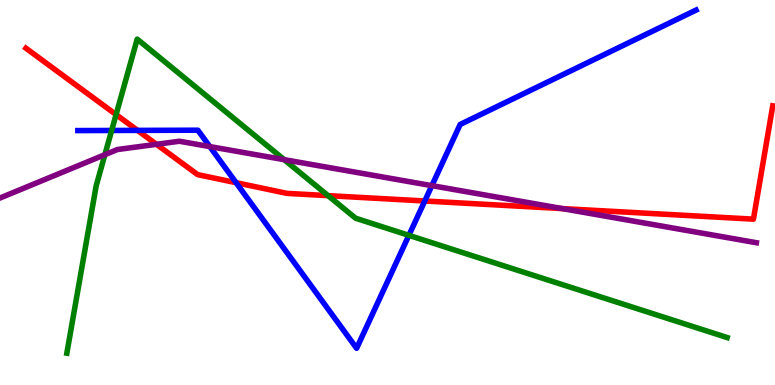[{'lines': ['blue', 'red'], 'intersections': [{'x': 1.77, 'y': 6.61}, {'x': 3.05, 'y': 5.25}, {'x': 5.48, 'y': 4.78}]}, {'lines': ['green', 'red'], 'intersections': [{'x': 1.5, 'y': 7.02}, {'x': 4.23, 'y': 4.92}]}, {'lines': ['purple', 'red'], 'intersections': [{'x': 2.02, 'y': 6.25}, {'x': 7.26, 'y': 4.58}]}, {'lines': ['blue', 'green'], 'intersections': [{'x': 1.44, 'y': 6.61}, {'x': 5.28, 'y': 3.89}]}, {'lines': ['blue', 'purple'], 'intersections': [{'x': 2.71, 'y': 6.19}, {'x': 5.57, 'y': 5.18}]}, {'lines': ['green', 'purple'], 'intersections': [{'x': 1.35, 'y': 5.98}, {'x': 3.67, 'y': 5.85}]}]